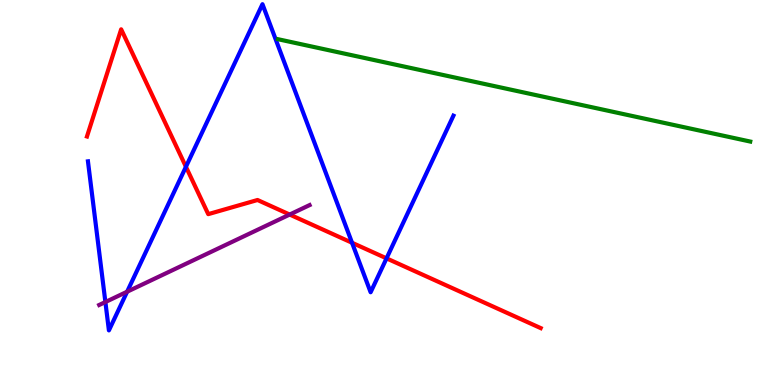[{'lines': ['blue', 'red'], 'intersections': [{'x': 2.4, 'y': 5.67}, {'x': 4.54, 'y': 3.69}, {'x': 4.99, 'y': 3.29}]}, {'lines': ['green', 'red'], 'intersections': []}, {'lines': ['purple', 'red'], 'intersections': [{'x': 3.74, 'y': 4.43}]}, {'lines': ['blue', 'green'], 'intersections': []}, {'lines': ['blue', 'purple'], 'intersections': [{'x': 1.36, 'y': 2.15}, {'x': 1.64, 'y': 2.42}]}, {'lines': ['green', 'purple'], 'intersections': []}]